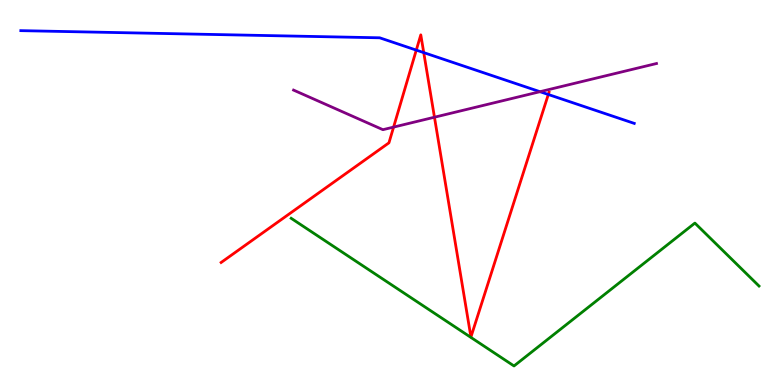[{'lines': ['blue', 'red'], 'intersections': [{'x': 5.37, 'y': 8.7}, {'x': 5.47, 'y': 8.63}, {'x': 7.07, 'y': 7.55}]}, {'lines': ['green', 'red'], 'intersections': []}, {'lines': ['purple', 'red'], 'intersections': [{'x': 5.08, 'y': 6.7}, {'x': 5.61, 'y': 6.96}]}, {'lines': ['blue', 'green'], 'intersections': []}, {'lines': ['blue', 'purple'], 'intersections': [{'x': 6.97, 'y': 7.62}]}, {'lines': ['green', 'purple'], 'intersections': []}]